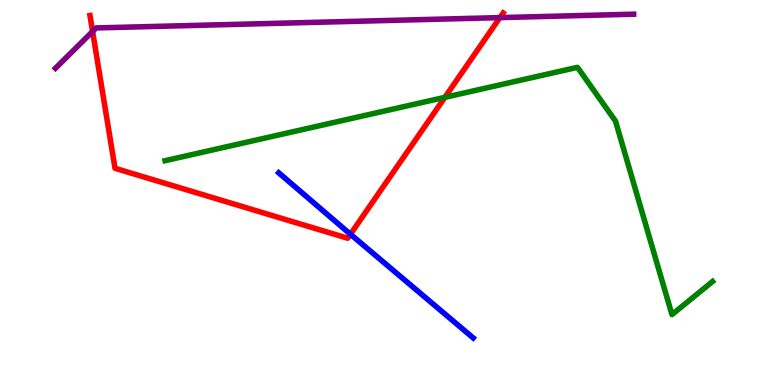[{'lines': ['blue', 'red'], 'intersections': [{'x': 4.52, 'y': 3.92}]}, {'lines': ['green', 'red'], 'intersections': [{'x': 5.74, 'y': 7.47}]}, {'lines': ['purple', 'red'], 'intersections': [{'x': 1.19, 'y': 9.18}, {'x': 6.45, 'y': 9.54}]}, {'lines': ['blue', 'green'], 'intersections': []}, {'lines': ['blue', 'purple'], 'intersections': []}, {'lines': ['green', 'purple'], 'intersections': []}]